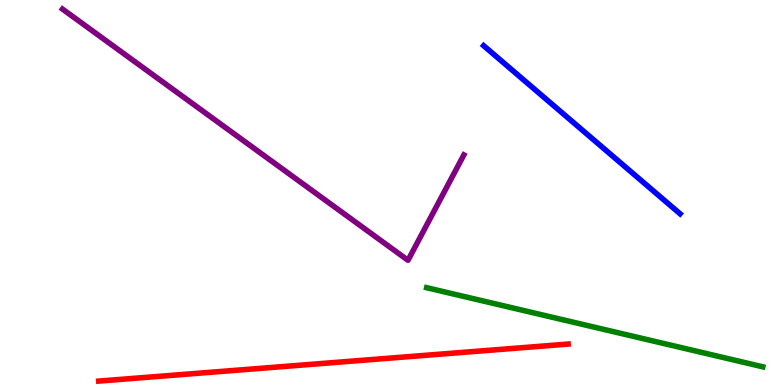[{'lines': ['blue', 'red'], 'intersections': []}, {'lines': ['green', 'red'], 'intersections': []}, {'lines': ['purple', 'red'], 'intersections': []}, {'lines': ['blue', 'green'], 'intersections': []}, {'lines': ['blue', 'purple'], 'intersections': []}, {'lines': ['green', 'purple'], 'intersections': []}]